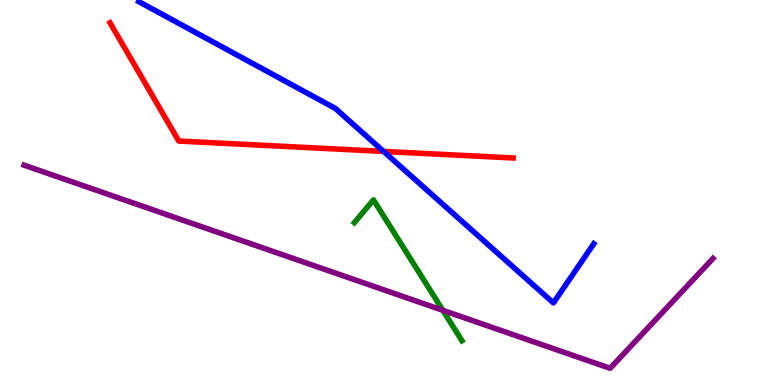[{'lines': ['blue', 'red'], 'intersections': [{'x': 4.95, 'y': 6.07}]}, {'lines': ['green', 'red'], 'intersections': []}, {'lines': ['purple', 'red'], 'intersections': []}, {'lines': ['blue', 'green'], 'intersections': []}, {'lines': ['blue', 'purple'], 'intersections': []}, {'lines': ['green', 'purple'], 'intersections': [{'x': 5.71, 'y': 1.94}]}]